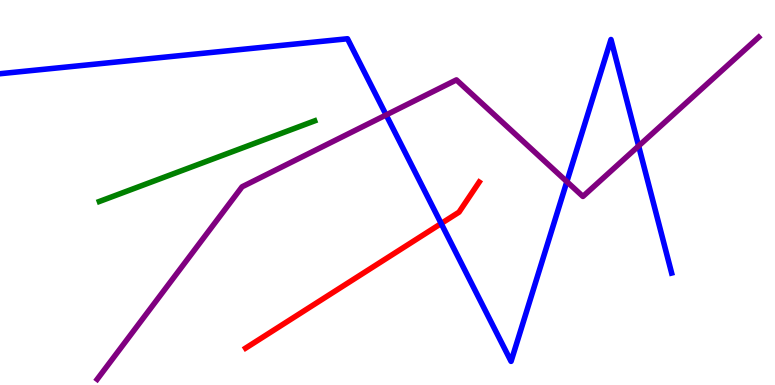[{'lines': ['blue', 'red'], 'intersections': [{'x': 5.69, 'y': 4.19}]}, {'lines': ['green', 'red'], 'intersections': []}, {'lines': ['purple', 'red'], 'intersections': []}, {'lines': ['blue', 'green'], 'intersections': []}, {'lines': ['blue', 'purple'], 'intersections': [{'x': 4.98, 'y': 7.01}, {'x': 7.31, 'y': 5.28}, {'x': 8.24, 'y': 6.21}]}, {'lines': ['green', 'purple'], 'intersections': []}]